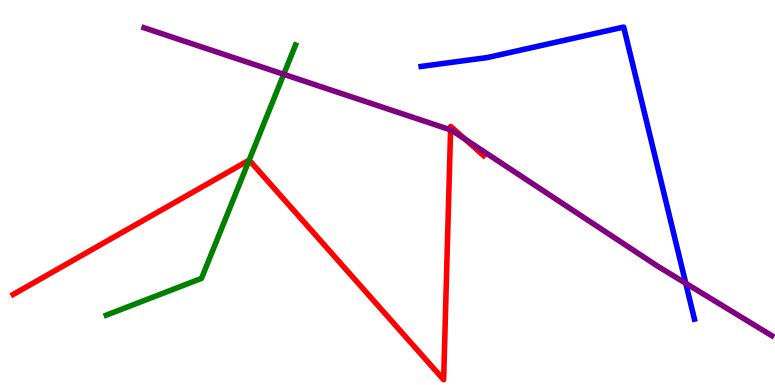[{'lines': ['blue', 'red'], 'intersections': []}, {'lines': ['green', 'red'], 'intersections': [{'x': 3.21, 'y': 5.84}]}, {'lines': ['purple', 'red'], 'intersections': [{'x': 5.81, 'y': 6.63}, {'x': 6.0, 'y': 6.38}]}, {'lines': ['blue', 'green'], 'intersections': []}, {'lines': ['blue', 'purple'], 'intersections': [{'x': 8.85, 'y': 2.64}]}, {'lines': ['green', 'purple'], 'intersections': [{'x': 3.66, 'y': 8.07}]}]